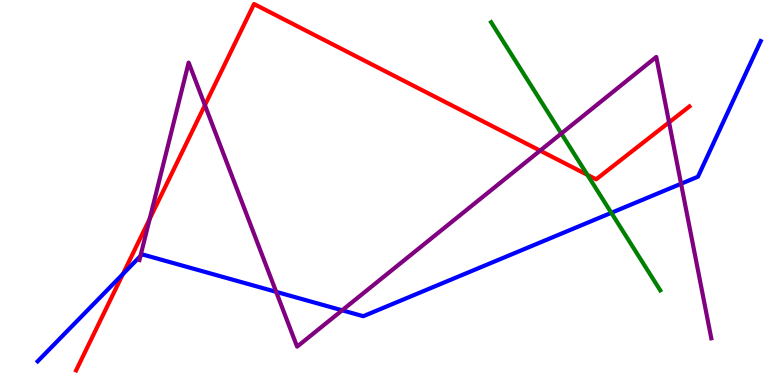[{'lines': ['blue', 'red'], 'intersections': [{'x': 1.59, 'y': 2.88}]}, {'lines': ['green', 'red'], 'intersections': [{'x': 7.58, 'y': 5.46}]}, {'lines': ['purple', 'red'], 'intersections': [{'x': 1.93, 'y': 4.31}, {'x': 2.64, 'y': 7.27}, {'x': 6.97, 'y': 6.09}, {'x': 8.63, 'y': 6.82}]}, {'lines': ['blue', 'green'], 'intersections': [{'x': 7.89, 'y': 4.47}]}, {'lines': ['blue', 'purple'], 'intersections': [{'x': 1.81, 'y': 3.35}, {'x': 3.56, 'y': 2.42}, {'x': 4.41, 'y': 1.94}, {'x': 8.79, 'y': 5.23}]}, {'lines': ['green', 'purple'], 'intersections': [{'x': 7.24, 'y': 6.53}]}]